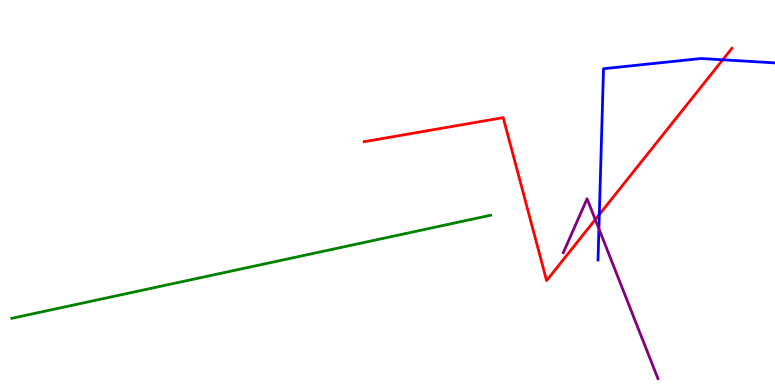[{'lines': ['blue', 'red'], 'intersections': [{'x': 7.73, 'y': 4.43}, {'x': 9.33, 'y': 8.45}]}, {'lines': ['green', 'red'], 'intersections': []}, {'lines': ['purple', 'red'], 'intersections': [{'x': 7.68, 'y': 4.3}]}, {'lines': ['blue', 'green'], 'intersections': []}, {'lines': ['blue', 'purple'], 'intersections': [{'x': 7.73, 'y': 4.06}]}, {'lines': ['green', 'purple'], 'intersections': []}]